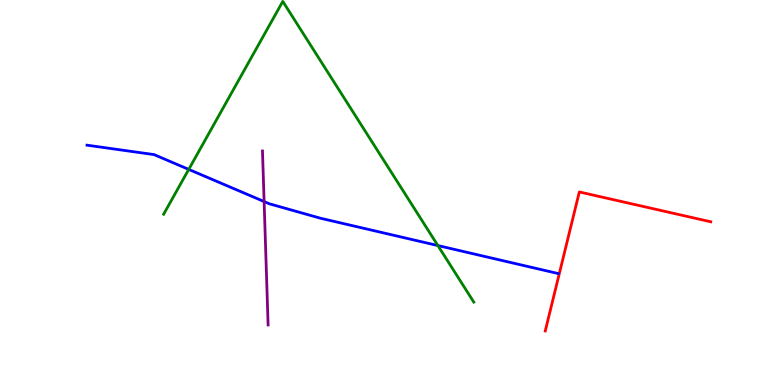[{'lines': ['blue', 'red'], 'intersections': []}, {'lines': ['green', 'red'], 'intersections': []}, {'lines': ['purple', 'red'], 'intersections': []}, {'lines': ['blue', 'green'], 'intersections': [{'x': 2.44, 'y': 5.6}, {'x': 5.65, 'y': 3.62}]}, {'lines': ['blue', 'purple'], 'intersections': [{'x': 3.41, 'y': 4.76}]}, {'lines': ['green', 'purple'], 'intersections': []}]